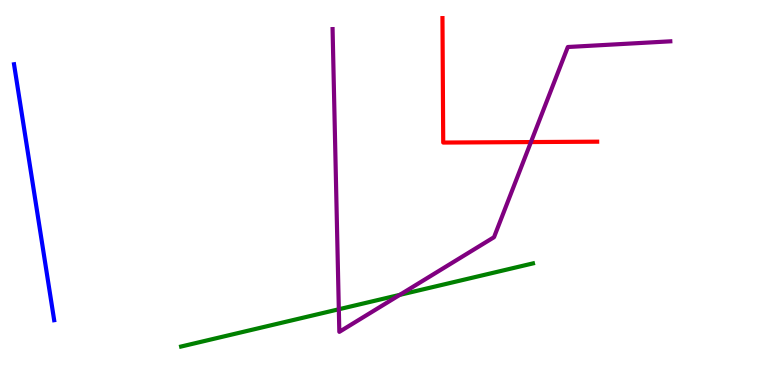[{'lines': ['blue', 'red'], 'intersections': []}, {'lines': ['green', 'red'], 'intersections': []}, {'lines': ['purple', 'red'], 'intersections': [{'x': 6.85, 'y': 6.31}]}, {'lines': ['blue', 'green'], 'intersections': []}, {'lines': ['blue', 'purple'], 'intersections': []}, {'lines': ['green', 'purple'], 'intersections': [{'x': 4.37, 'y': 1.97}, {'x': 5.16, 'y': 2.34}]}]